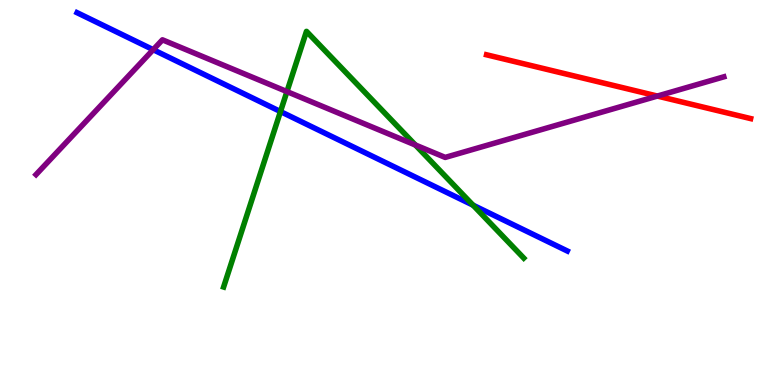[{'lines': ['blue', 'red'], 'intersections': []}, {'lines': ['green', 'red'], 'intersections': []}, {'lines': ['purple', 'red'], 'intersections': [{'x': 8.48, 'y': 7.51}]}, {'lines': ['blue', 'green'], 'intersections': [{'x': 3.62, 'y': 7.1}, {'x': 6.1, 'y': 4.67}]}, {'lines': ['blue', 'purple'], 'intersections': [{'x': 1.98, 'y': 8.71}]}, {'lines': ['green', 'purple'], 'intersections': [{'x': 3.7, 'y': 7.62}, {'x': 5.36, 'y': 6.23}]}]